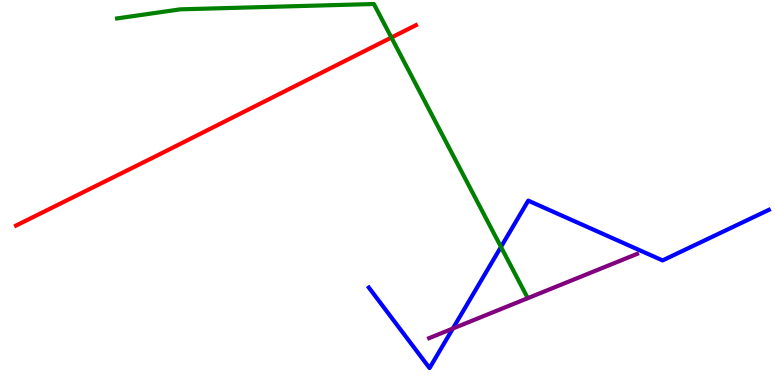[{'lines': ['blue', 'red'], 'intersections': []}, {'lines': ['green', 'red'], 'intersections': [{'x': 5.05, 'y': 9.03}]}, {'lines': ['purple', 'red'], 'intersections': []}, {'lines': ['blue', 'green'], 'intersections': [{'x': 6.46, 'y': 3.59}]}, {'lines': ['blue', 'purple'], 'intersections': [{'x': 5.84, 'y': 1.47}]}, {'lines': ['green', 'purple'], 'intersections': []}]